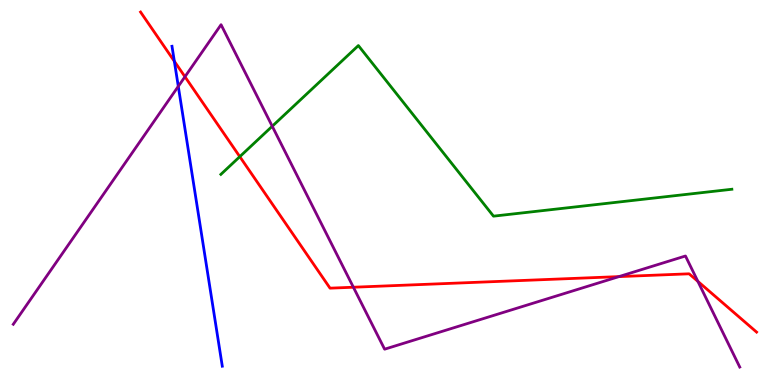[{'lines': ['blue', 'red'], 'intersections': [{'x': 2.25, 'y': 8.41}]}, {'lines': ['green', 'red'], 'intersections': [{'x': 3.09, 'y': 5.93}]}, {'lines': ['purple', 'red'], 'intersections': [{'x': 2.39, 'y': 8.01}, {'x': 4.56, 'y': 2.54}, {'x': 7.99, 'y': 2.82}, {'x': 9.0, 'y': 2.69}]}, {'lines': ['blue', 'green'], 'intersections': []}, {'lines': ['blue', 'purple'], 'intersections': [{'x': 2.3, 'y': 7.76}]}, {'lines': ['green', 'purple'], 'intersections': [{'x': 3.51, 'y': 6.72}]}]